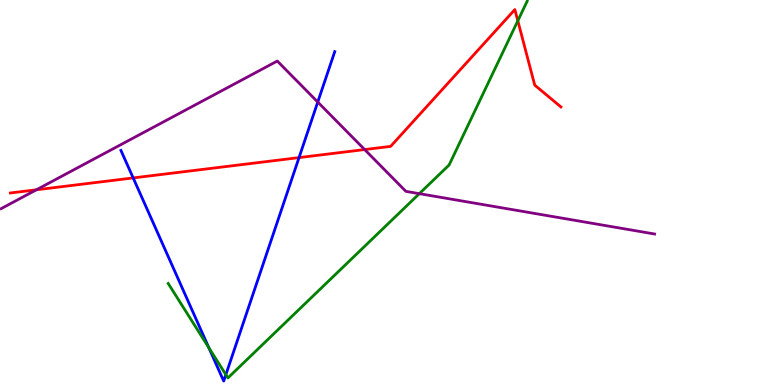[{'lines': ['blue', 'red'], 'intersections': [{'x': 1.72, 'y': 5.38}, {'x': 3.86, 'y': 5.91}]}, {'lines': ['green', 'red'], 'intersections': [{'x': 6.68, 'y': 9.46}]}, {'lines': ['purple', 'red'], 'intersections': [{'x': 0.47, 'y': 5.07}, {'x': 4.71, 'y': 6.12}]}, {'lines': ['blue', 'green'], 'intersections': [{'x': 2.69, 'y': 0.968}, {'x': 2.91, 'y': 0.268}]}, {'lines': ['blue', 'purple'], 'intersections': [{'x': 4.1, 'y': 7.35}]}, {'lines': ['green', 'purple'], 'intersections': [{'x': 5.41, 'y': 4.97}]}]